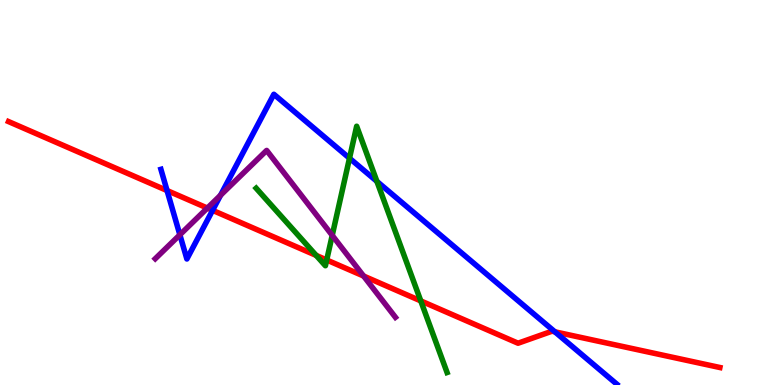[{'lines': ['blue', 'red'], 'intersections': [{'x': 2.16, 'y': 5.05}, {'x': 2.74, 'y': 4.54}, {'x': 7.16, 'y': 1.38}]}, {'lines': ['green', 'red'], 'intersections': [{'x': 4.08, 'y': 3.37}, {'x': 4.22, 'y': 3.25}, {'x': 5.43, 'y': 2.18}]}, {'lines': ['purple', 'red'], 'intersections': [{'x': 2.68, 'y': 4.6}, {'x': 4.69, 'y': 2.83}]}, {'lines': ['blue', 'green'], 'intersections': [{'x': 4.51, 'y': 5.89}, {'x': 4.86, 'y': 5.29}]}, {'lines': ['blue', 'purple'], 'intersections': [{'x': 2.32, 'y': 3.9}, {'x': 2.85, 'y': 4.93}]}, {'lines': ['green', 'purple'], 'intersections': [{'x': 4.29, 'y': 3.89}]}]